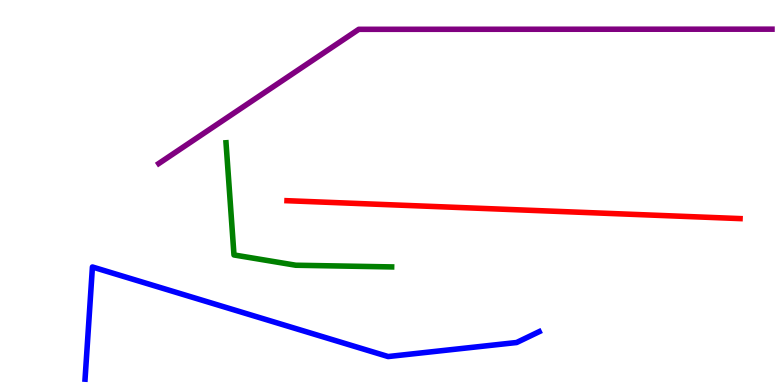[{'lines': ['blue', 'red'], 'intersections': []}, {'lines': ['green', 'red'], 'intersections': []}, {'lines': ['purple', 'red'], 'intersections': []}, {'lines': ['blue', 'green'], 'intersections': []}, {'lines': ['blue', 'purple'], 'intersections': []}, {'lines': ['green', 'purple'], 'intersections': []}]